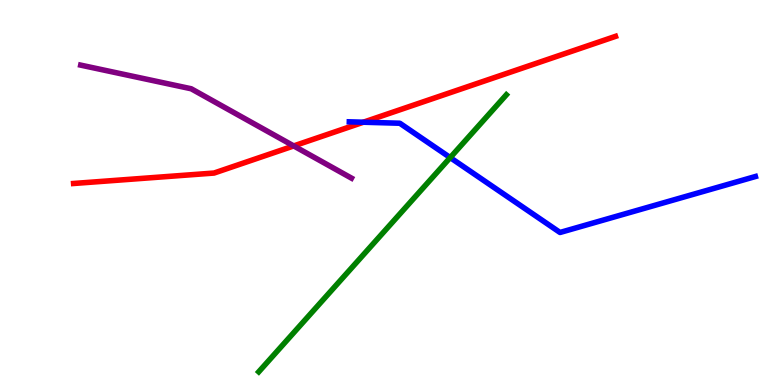[{'lines': ['blue', 'red'], 'intersections': [{'x': 4.69, 'y': 6.83}]}, {'lines': ['green', 'red'], 'intersections': []}, {'lines': ['purple', 'red'], 'intersections': [{'x': 3.79, 'y': 6.21}]}, {'lines': ['blue', 'green'], 'intersections': [{'x': 5.81, 'y': 5.91}]}, {'lines': ['blue', 'purple'], 'intersections': []}, {'lines': ['green', 'purple'], 'intersections': []}]